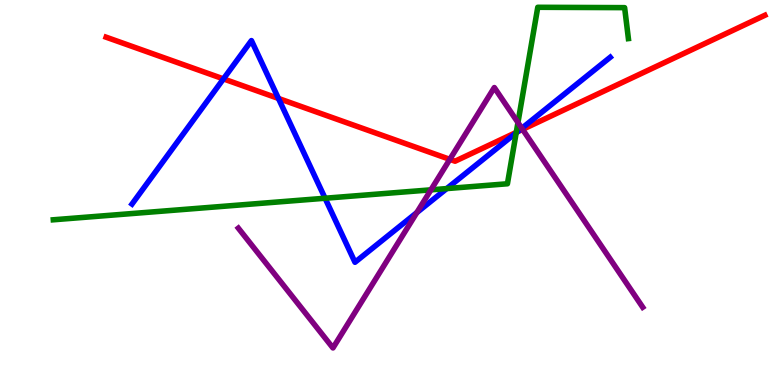[{'lines': ['blue', 'red'], 'intersections': [{'x': 2.88, 'y': 7.95}, {'x': 3.59, 'y': 7.44}, {'x': 6.67, 'y': 6.57}]}, {'lines': ['green', 'red'], 'intersections': [{'x': 6.66, 'y': 6.56}]}, {'lines': ['purple', 'red'], 'intersections': [{'x': 5.8, 'y': 5.86}, {'x': 6.74, 'y': 6.64}]}, {'lines': ['blue', 'green'], 'intersections': [{'x': 4.19, 'y': 4.85}, {'x': 5.76, 'y': 5.1}, {'x': 6.66, 'y': 6.55}]}, {'lines': ['blue', 'purple'], 'intersections': [{'x': 5.38, 'y': 4.48}, {'x': 6.73, 'y': 6.67}]}, {'lines': ['green', 'purple'], 'intersections': [{'x': 5.56, 'y': 5.07}, {'x': 6.68, 'y': 6.82}]}]